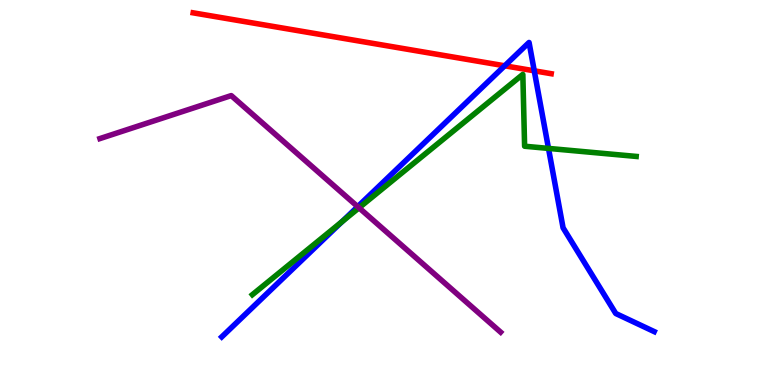[{'lines': ['blue', 'red'], 'intersections': [{'x': 6.51, 'y': 8.29}, {'x': 6.89, 'y': 8.16}]}, {'lines': ['green', 'red'], 'intersections': []}, {'lines': ['purple', 'red'], 'intersections': []}, {'lines': ['blue', 'green'], 'intersections': [{'x': 4.41, 'y': 4.24}, {'x': 7.08, 'y': 6.15}]}, {'lines': ['blue', 'purple'], 'intersections': [{'x': 4.62, 'y': 4.63}]}, {'lines': ['green', 'purple'], 'intersections': [{'x': 4.63, 'y': 4.6}]}]